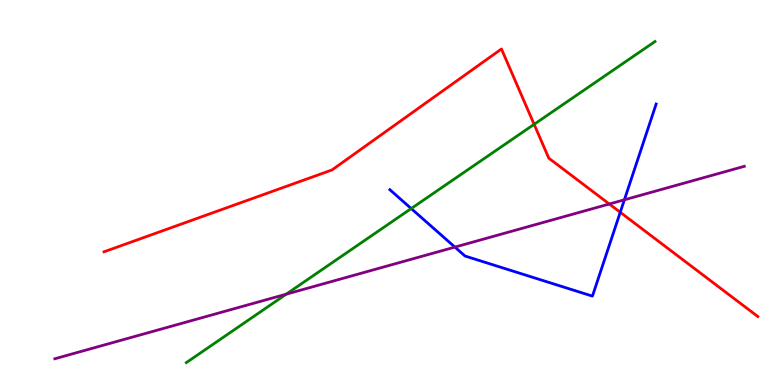[{'lines': ['blue', 'red'], 'intersections': [{'x': 8.0, 'y': 4.49}]}, {'lines': ['green', 'red'], 'intersections': [{'x': 6.89, 'y': 6.77}]}, {'lines': ['purple', 'red'], 'intersections': [{'x': 7.86, 'y': 4.7}]}, {'lines': ['blue', 'green'], 'intersections': [{'x': 5.31, 'y': 4.58}]}, {'lines': ['blue', 'purple'], 'intersections': [{'x': 5.87, 'y': 3.58}, {'x': 8.06, 'y': 4.81}]}, {'lines': ['green', 'purple'], 'intersections': [{'x': 3.69, 'y': 2.36}]}]